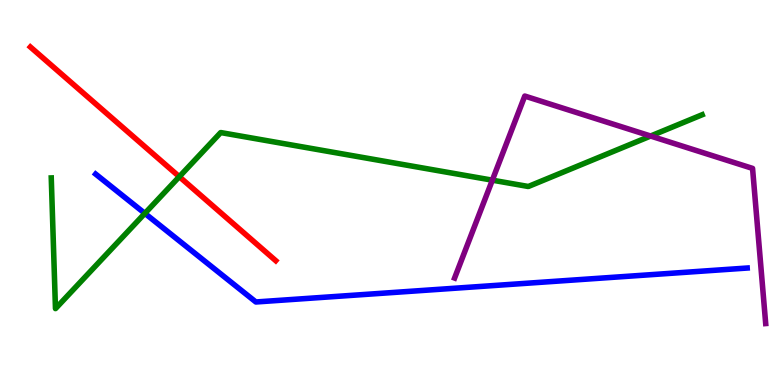[{'lines': ['blue', 'red'], 'intersections': []}, {'lines': ['green', 'red'], 'intersections': [{'x': 2.31, 'y': 5.41}]}, {'lines': ['purple', 'red'], 'intersections': []}, {'lines': ['blue', 'green'], 'intersections': [{'x': 1.87, 'y': 4.46}]}, {'lines': ['blue', 'purple'], 'intersections': []}, {'lines': ['green', 'purple'], 'intersections': [{'x': 6.35, 'y': 5.32}, {'x': 8.4, 'y': 6.47}]}]